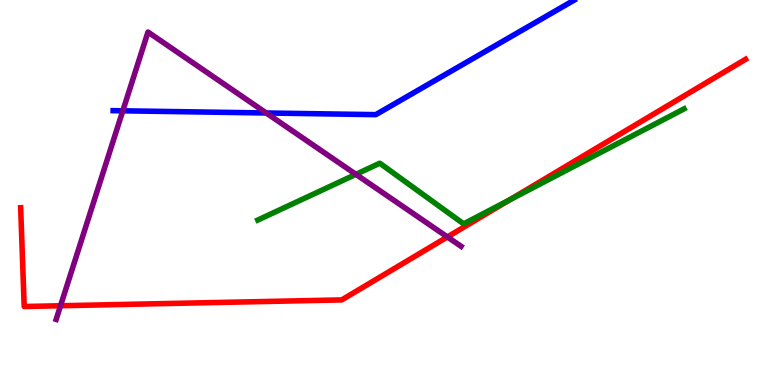[{'lines': ['blue', 'red'], 'intersections': []}, {'lines': ['green', 'red'], 'intersections': [{'x': 6.57, 'y': 4.81}]}, {'lines': ['purple', 'red'], 'intersections': [{'x': 0.781, 'y': 2.06}, {'x': 5.77, 'y': 3.85}]}, {'lines': ['blue', 'green'], 'intersections': []}, {'lines': ['blue', 'purple'], 'intersections': [{'x': 1.58, 'y': 7.12}, {'x': 3.44, 'y': 7.07}]}, {'lines': ['green', 'purple'], 'intersections': [{'x': 4.59, 'y': 5.47}]}]